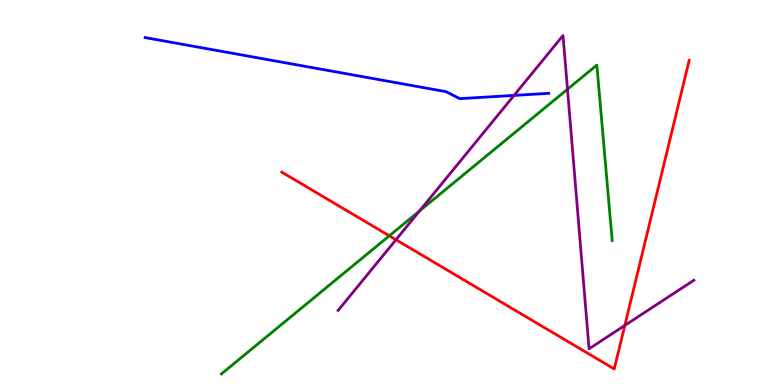[{'lines': ['blue', 'red'], 'intersections': []}, {'lines': ['green', 'red'], 'intersections': [{'x': 5.02, 'y': 3.88}]}, {'lines': ['purple', 'red'], 'intersections': [{'x': 5.11, 'y': 3.77}, {'x': 8.06, 'y': 1.55}]}, {'lines': ['blue', 'green'], 'intersections': []}, {'lines': ['blue', 'purple'], 'intersections': [{'x': 6.63, 'y': 7.52}]}, {'lines': ['green', 'purple'], 'intersections': [{'x': 5.41, 'y': 4.52}, {'x': 7.32, 'y': 7.68}]}]